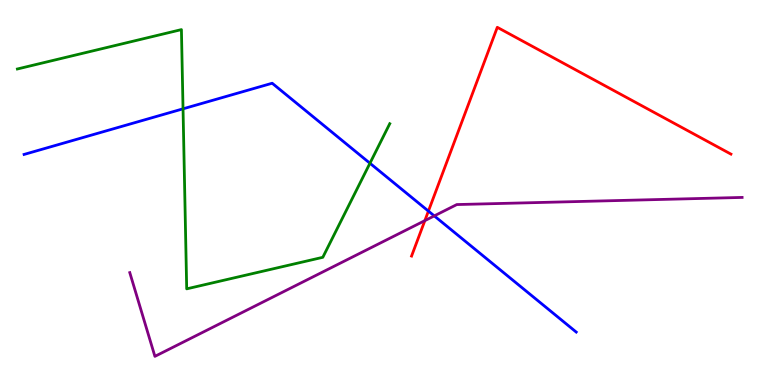[{'lines': ['blue', 'red'], 'intersections': [{'x': 5.53, 'y': 4.52}]}, {'lines': ['green', 'red'], 'intersections': []}, {'lines': ['purple', 'red'], 'intersections': [{'x': 5.48, 'y': 4.27}]}, {'lines': ['blue', 'green'], 'intersections': [{'x': 2.36, 'y': 7.17}, {'x': 4.77, 'y': 5.76}]}, {'lines': ['blue', 'purple'], 'intersections': [{'x': 5.6, 'y': 4.39}]}, {'lines': ['green', 'purple'], 'intersections': []}]